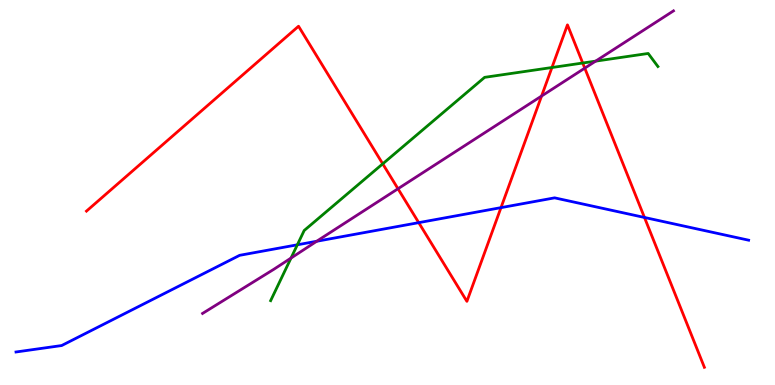[{'lines': ['blue', 'red'], 'intersections': [{'x': 5.4, 'y': 4.22}, {'x': 6.46, 'y': 4.61}, {'x': 8.32, 'y': 4.35}]}, {'lines': ['green', 'red'], 'intersections': [{'x': 4.94, 'y': 5.74}, {'x': 7.12, 'y': 8.25}, {'x': 7.52, 'y': 8.36}]}, {'lines': ['purple', 'red'], 'intersections': [{'x': 5.14, 'y': 5.1}, {'x': 6.99, 'y': 7.51}, {'x': 7.55, 'y': 8.23}]}, {'lines': ['blue', 'green'], 'intersections': [{'x': 3.84, 'y': 3.64}]}, {'lines': ['blue', 'purple'], 'intersections': [{'x': 4.09, 'y': 3.73}]}, {'lines': ['green', 'purple'], 'intersections': [{'x': 3.76, 'y': 3.3}, {'x': 7.69, 'y': 8.41}]}]